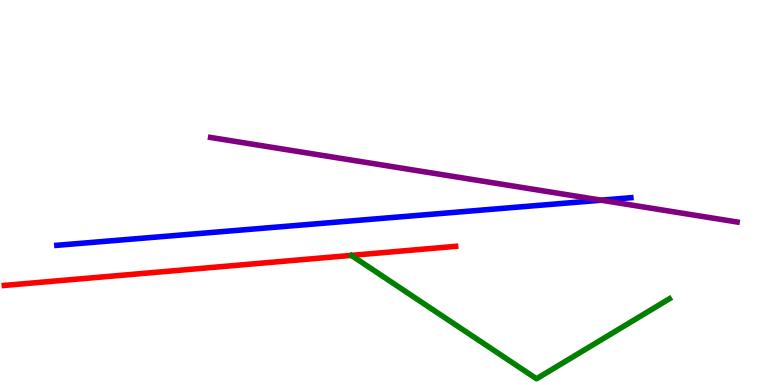[{'lines': ['blue', 'red'], 'intersections': []}, {'lines': ['green', 'red'], 'intersections': []}, {'lines': ['purple', 'red'], 'intersections': []}, {'lines': ['blue', 'green'], 'intersections': []}, {'lines': ['blue', 'purple'], 'intersections': [{'x': 7.76, 'y': 4.8}]}, {'lines': ['green', 'purple'], 'intersections': []}]